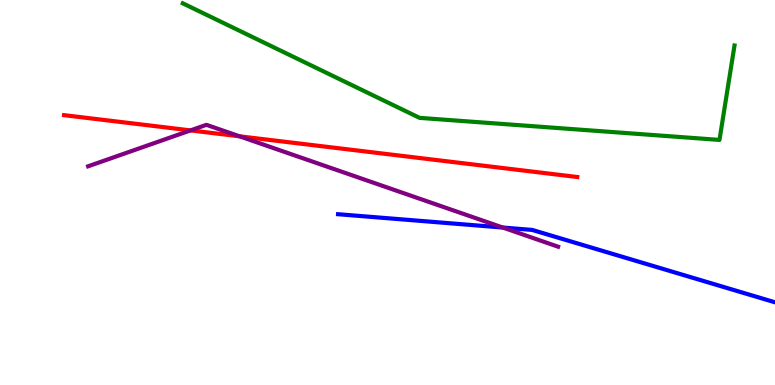[{'lines': ['blue', 'red'], 'intersections': []}, {'lines': ['green', 'red'], 'intersections': []}, {'lines': ['purple', 'red'], 'intersections': [{'x': 2.46, 'y': 6.61}, {'x': 3.09, 'y': 6.46}]}, {'lines': ['blue', 'green'], 'intersections': []}, {'lines': ['blue', 'purple'], 'intersections': [{'x': 6.49, 'y': 4.09}]}, {'lines': ['green', 'purple'], 'intersections': []}]